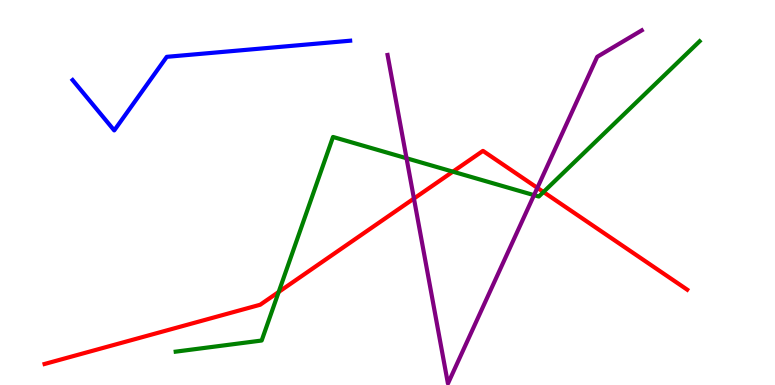[{'lines': ['blue', 'red'], 'intersections': []}, {'lines': ['green', 'red'], 'intersections': [{'x': 3.6, 'y': 2.42}, {'x': 5.84, 'y': 5.54}, {'x': 7.01, 'y': 5.01}]}, {'lines': ['purple', 'red'], 'intersections': [{'x': 5.34, 'y': 4.84}, {'x': 6.93, 'y': 5.12}]}, {'lines': ['blue', 'green'], 'intersections': []}, {'lines': ['blue', 'purple'], 'intersections': []}, {'lines': ['green', 'purple'], 'intersections': [{'x': 5.25, 'y': 5.89}, {'x': 6.89, 'y': 4.93}]}]